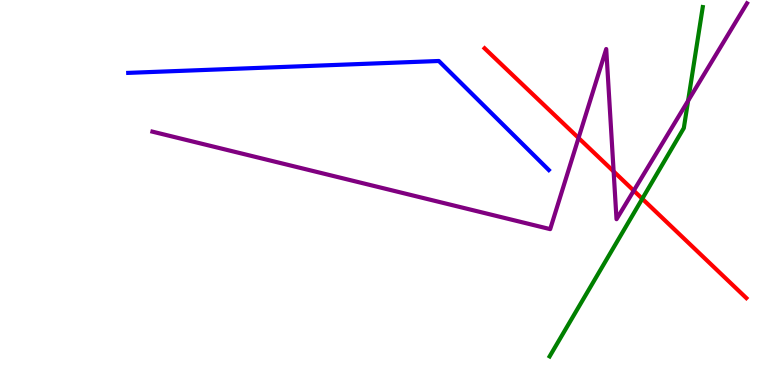[{'lines': ['blue', 'red'], 'intersections': []}, {'lines': ['green', 'red'], 'intersections': [{'x': 8.29, 'y': 4.84}]}, {'lines': ['purple', 'red'], 'intersections': [{'x': 7.47, 'y': 6.42}, {'x': 7.92, 'y': 5.55}, {'x': 8.18, 'y': 5.05}]}, {'lines': ['blue', 'green'], 'intersections': []}, {'lines': ['blue', 'purple'], 'intersections': []}, {'lines': ['green', 'purple'], 'intersections': [{'x': 8.88, 'y': 7.38}]}]